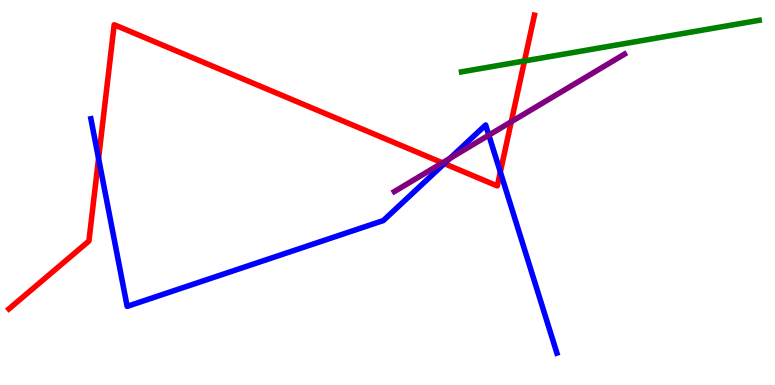[{'lines': ['blue', 'red'], 'intersections': [{'x': 1.27, 'y': 5.88}, {'x': 5.73, 'y': 5.75}, {'x': 6.46, 'y': 5.53}]}, {'lines': ['green', 'red'], 'intersections': [{'x': 6.77, 'y': 8.42}]}, {'lines': ['purple', 'red'], 'intersections': [{'x': 5.71, 'y': 5.77}, {'x': 6.6, 'y': 6.84}]}, {'lines': ['blue', 'green'], 'intersections': []}, {'lines': ['blue', 'purple'], 'intersections': [{'x': 5.81, 'y': 5.89}, {'x': 6.31, 'y': 6.49}]}, {'lines': ['green', 'purple'], 'intersections': []}]